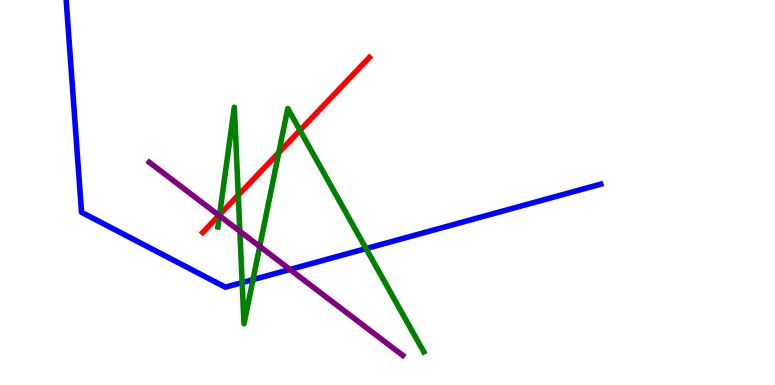[{'lines': ['blue', 'red'], 'intersections': []}, {'lines': ['green', 'red'], 'intersections': [{'x': 2.83, 'y': 4.42}, {'x': 3.07, 'y': 4.93}, {'x': 3.6, 'y': 6.04}, {'x': 3.87, 'y': 6.61}]}, {'lines': ['purple', 'red'], 'intersections': [{'x': 2.83, 'y': 4.4}]}, {'lines': ['blue', 'green'], 'intersections': [{'x': 3.12, 'y': 2.66}, {'x': 3.26, 'y': 2.74}, {'x': 4.72, 'y': 3.54}]}, {'lines': ['blue', 'purple'], 'intersections': [{'x': 3.74, 'y': 3.0}]}, {'lines': ['green', 'purple'], 'intersections': [{'x': 2.83, 'y': 4.4}, {'x': 3.1, 'y': 3.99}, {'x': 3.35, 'y': 3.6}]}]